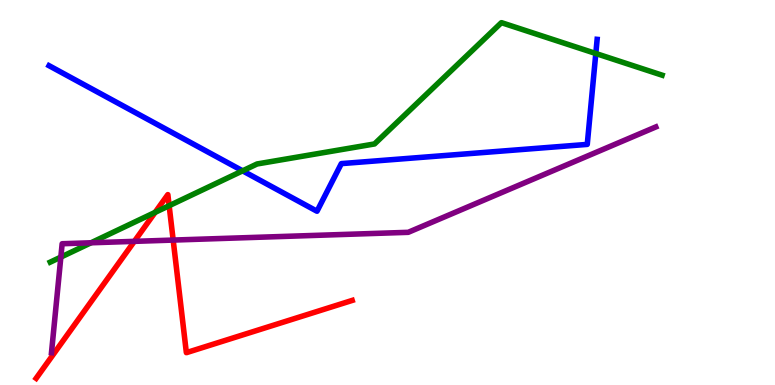[{'lines': ['blue', 'red'], 'intersections': []}, {'lines': ['green', 'red'], 'intersections': [{'x': 2.0, 'y': 4.48}, {'x': 2.18, 'y': 4.66}]}, {'lines': ['purple', 'red'], 'intersections': [{'x': 1.73, 'y': 3.73}, {'x': 2.23, 'y': 3.76}]}, {'lines': ['blue', 'green'], 'intersections': [{'x': 3.13, 'y': 5.56}, {'x': 7.69, 'y': 8.61}]}, {'lines': ['blue', 'purple'], 'intersections': []}, {'lines': ['green', 'purple'], 'intersections': [{'x': 0.785, 'y': 3.32}, {'x': 1.17, 'y': 3.69}]}]